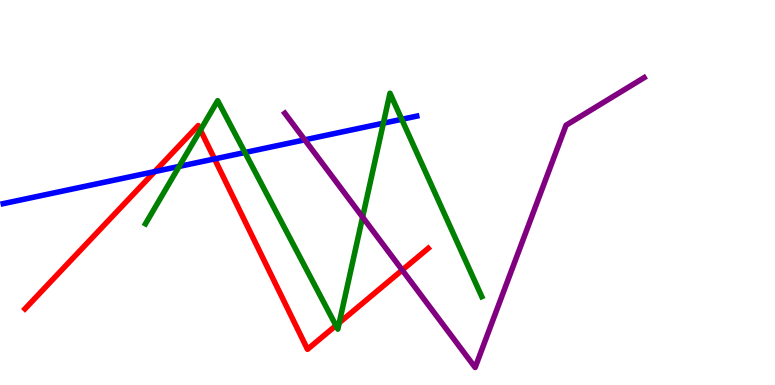[{'lines': ['blue', 'red'], 'intersections': [{'x': 2.0, 'y': 5.54}, {'x': 2.77, 'y': 5.87}]}, {'lines': ['green', 'red'], 'intersections': [{'x': 2.59, 'y': 6.62}, {'x': 4.33, 'y': 1.54}, {'x': 4.38, 'y': 1.62}]}, {'lines': ['purple', 'red'], 'intersections': [{'x': 5.19, 'y': 2.99}]}, {'lines': ['blue', 'green'], 'intersections': [{'x': 2.31, 'y': 5.68}, {'x': 3.16, 'y': 6.04}, {'x': 4.95, 'y': 6.8}, {'x': 5.18, 'y': 6.9}]}, {'lines': ['blue', 'purple'], 'intersections': [{'x': 3.93, 'y': 6.37}]}, {'lines': ['green', 'purple'], 'intersections': [{'x': 4.68, 'y': 4.36}]}]